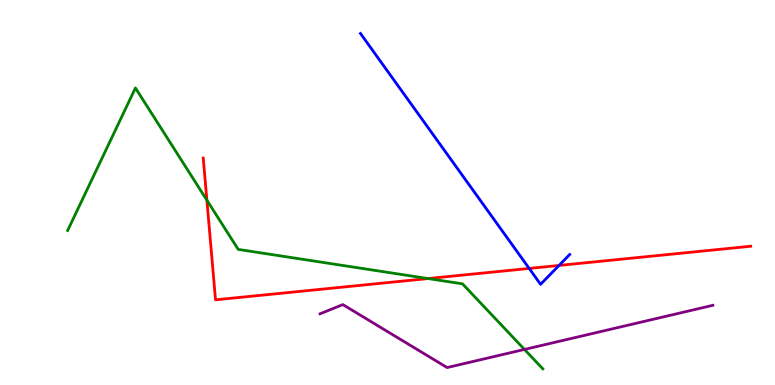[{'lines': ['blue', 'red'], 'intersections': [{'x': 6.83, 'y': 3.03}, {'x': 7.21, 'y': 3.11}]}, {'lines': ['green', 'red'], 'intersections': [{'x': 2.67, 'y': 4.8}, {'x': 5.52, 'y': 2.76}]}, {'lines': ['purple', 'red'], 'intersections': []}, {'lines': ['blue', 'green'], 'intersections': []}, {'lines': ['blue', 'purple'], 'intersections': []}, {'lines': ['green', 'purple'], 'intersections': [{'x': 6.77, 'y': 0.924}]}]